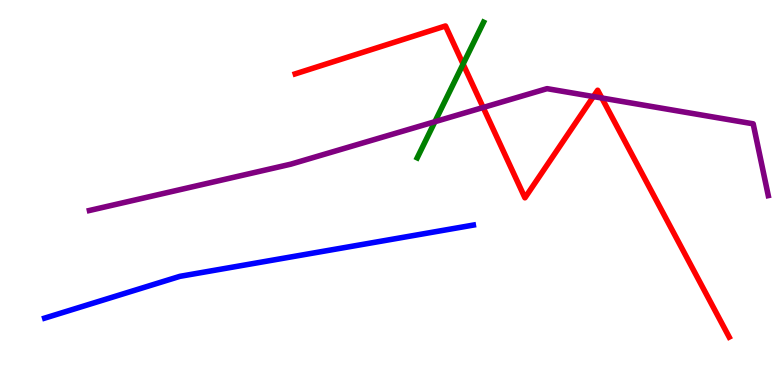[{'lines': ['blue', 'red'], 'intersections': []}, {'lines': ['green', 'red'], 'intersections': [{'x': 5.98, 'y': 8.34}]}, {'lines': ['purple', 'red'], 'intersections': [{'x': 6.23, 'y': 7.21}, {'x': 7.66, 'y': 7.49}, {'x': 7.77, 'y': 7.45}]}, {'lines': ['blue', 'green'], 'intersections': []}, {'lines': ['blue', 'purple'], 'intersections': []}, {'lines': ['green', 'purple'], 'intersections': [{'x': 5.61, 'y': 6.84}]}]